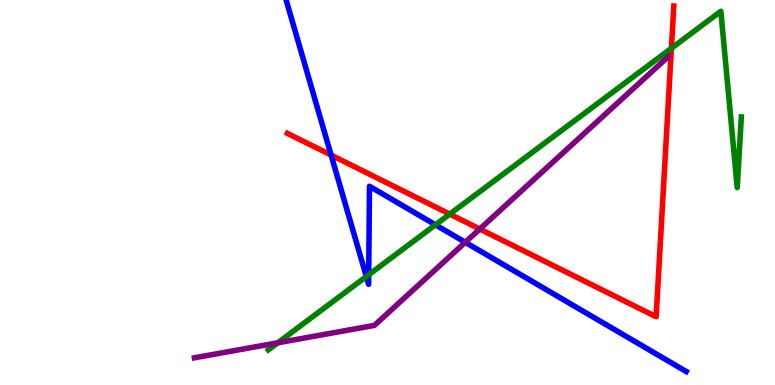[{'lines': ['blue', 'red'], 'intersections': [{'x': 4.27, 'y': 5.97}]}, {'lines': ['green', 'red'], 'intersections': [{'x': 5.8, 'y': 4.44}, {'x': 8.66, 'y': 8.75}]}, {'lines': ['purple', 'red'], 'intersections': [{'x': 6.19, 'y': 4.05}]}, {'lines': ['blue', 'green'], 'intersections': [{'x': 4.73, 'y': 2.82}, {'x': 4.76, 'y': 2.86}, {'x': 5.62, 'y': 4.16}]}, {'lines': ['blue', 'purple'], 'intersections': [{'x': 6.0, 'y': 3.71}]}, {'lines': ['green', 'purple'], 'intersections': [{'x': 3.58, 'y': 1.1}]}]